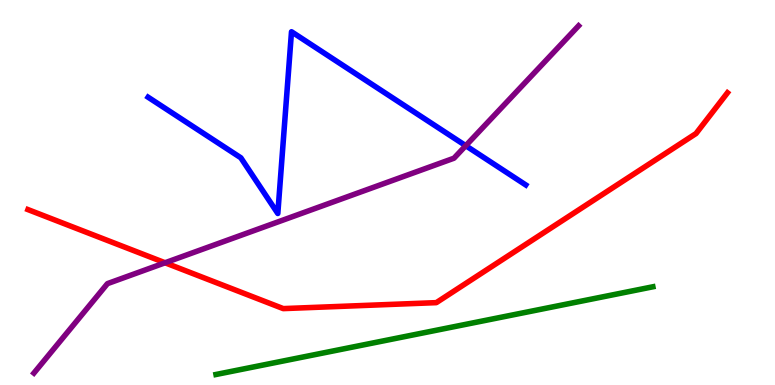[{'lines': ['blue', 'red'], 'intersections': []}, {'lines': ['green', 'red'], 'intersections': []}, {'lines': ['purple', 'red'], 'intersections': [{'x': 2.13, 'y': 3.17}]}, {'lines': ['blue', 'green'], 'intersections': []}, {'lines': ['blue', 'purple'], 'intersections': [{'x': 6.01, 'y': 6.22}]}, {'lines': ['green', 'purple'], 'intersections': []}]